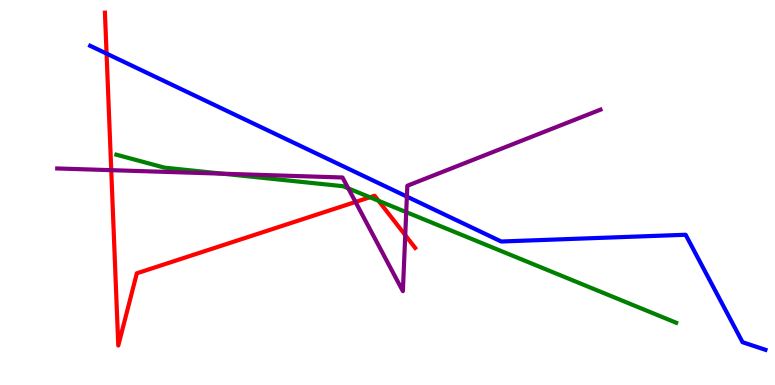[{'lines': ['blue', 'red'], 'intersections': [{'x': 1.38, 'y': 8.61}]}, {'lines': ['green', 'red'], 'intersections': [{'x': 4.77, 'y': 4.88}, {'x': 4.88, 'y': 4.78}]}, {'lines': ['purple', 'red'], 'intersections': [{'x': 1.44, 'y': 5.58}, {'x': 4.59, 'y': 4.75}, {'x': 5.23, 'y': 3.89}]}, {'lines': ['blue', 'green'], 'intersections': []}, {'lines': ['blue', 'purple'], 'intersections': [{'x': 5.25, 'y': 4.89}]}, {'lines': ['green', 'purple'], 'intersections': [{'x': 2.87, 'y': 5.49}, {'x': 4.49, 'y': 5.11}, {'x': 5.24, 'y': 4.49}]}]